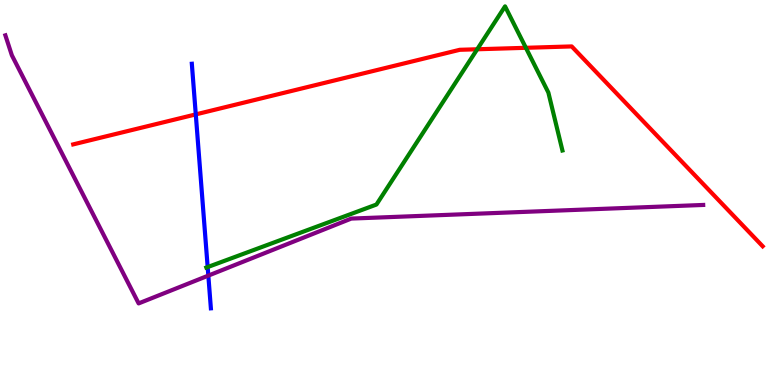[{'lines': ['blue', 'red'], 'intersections': [{'x': 2.53, 'y': 7.03}]}, {'lines': ['green', 'red'], 'intersections': [{'x': 6.16, 'y': 8.72}, {'x': 6.79, 'y': 8.76}]}, {'lines': ['purple', 'red'], 'intersections': []}, {'lines': ['blue', 'green'], 'intersections': [{'x': 2.68, 'y': 3.06}]}, {'lines': ['blue', 'purple'], 'intersections': [{'x': 2.69, 'y': 2.84}]}, {'lines': ['green', 'purple'], 'intersections': []}]